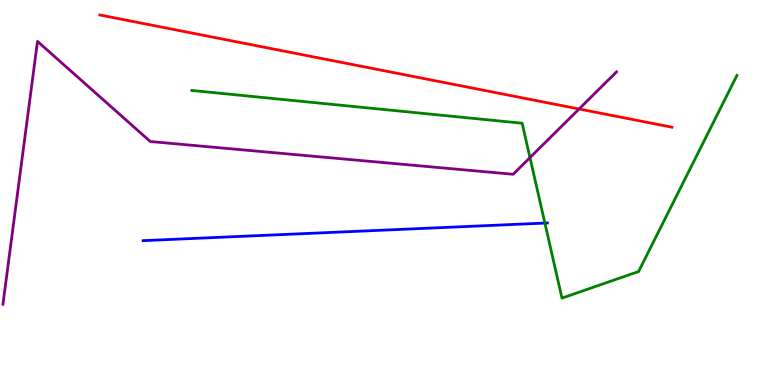[{'lines': ['blue', 'red'], 'intersections': []}, {'lines': ['green', 'red'], 'intersections': []}, {'lines': ['purple', 'red'], 'intersections': [{'x': 7.47, 'y': 7.17}]}, {'lines': ['blue', 'green'], 'intersections': [{'x': 7.03, 'y': 4.21}]}, {'lines': ['blue', 'purple'], 'intersections': []}, {'lines': ['green', 'purple'], 'intersections': [{'x': 6.84, 'y': 5.91}]}]